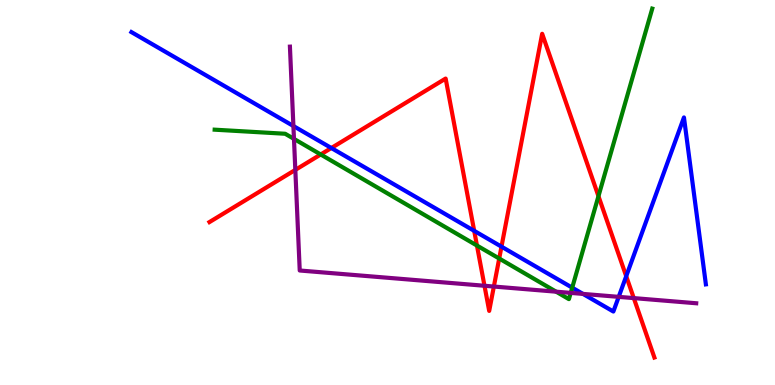[{'lines': ['blue', 'red'], 'intersections': [{'x': 4.28, 'y': 6.16}, {'x': 6.12, 'y': 4.0}, {'x': 6.47, 'y': 3.59}, {'x': 8.08, 'y': 2.83}]}, {'lines': ['green', 'red'], 'intersections': [{'x': 4.14, 'y': 5.99}, {'x': 6.15, 'y': 3.62}, {'x': 6.44, 'y': 3.29}, {'x': 7.72, 'y': 4.9}]}, {'lines': ['purple', 'red'], 'intersections': [{'x': 3.81, 'y': 5.59}, {'x': 6.25, 'y': 2.58}, {'x': 6.37, 'y': 2.56}, {'x': 8.18, 'y': 2.26}]}, {'lines': ['blue', 'green'], 'intersections': [{'x': 7.38, 'y': 2.53}]}, {'lines': ['blue', 'purple'], 'intersections': [{'x': 3.79, 'y': 6.73}, {'x': 7.52, 'y': 2.37}, {'x': 7.98, 'y': 2.29}]}, {'lines': ['green', 'purple'], 'intersections': [{'x': 3.79, 'y': 6.39}, {'x': 7.18, 'y': 2.42}, {'x': 7.36, 'y': 2.39}]}]